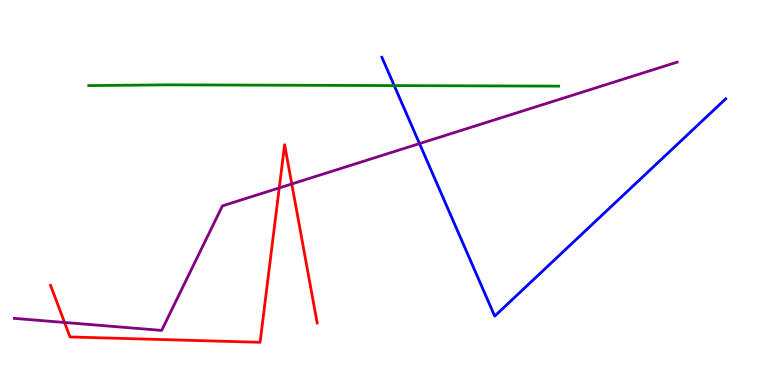[{'lines': ['blue', 'red'], 'intersections': []}, {'lines': ['green', 'red'], 'intersections': []}, {'lines': ['purple', 'red'], 'intersections': [{'x': 0.833, 'y': 1.62}, {'x': 3.6, 'y': 5.12}, {'x': 3.76, 'y': 5.22}]}, {'lines': ['blue', 'green'], 'intersections': [{'x': 5.09, 'y': 7.78}]}, {'lines': ['blue', 'purple'], 'intersections': [{'x': 5.41, 'y': 6.27}]}, {'lines': ['green', 'purple'], 'intersections': []}]